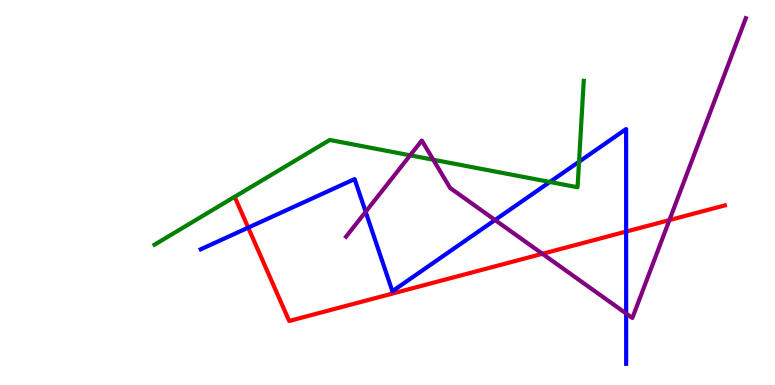[{'lines': ['blue', 'red'], 'intersections': [{'x': 3.2, 'y': 4.09}, {'x': 8.08, 'y': 3.99}]}, {'lines': ['green', 'red'], 'intersections': []}, {'lines': ['purple', 'red'], 'intersections': [{'x': 7.0, 'y': 3.41}, {'x': 8.64, 'y': 4.28}]}, {'lines': ['blue', 'green'], 'intersections': [{'x': 7.1, 'y': 5.27}, {'x': 7.47, 'y': 5.8}]}, {'lines': ['blue', 'purple'], 'intersections': [{'x': 4.72, 'y': 4.5}, {'x': 6.39, 'y': 4.29}, {'x': 8.08, 'y': 1.86}]}, {'lines': ['green', 'purple'], 'intersections': [{'x': 5.29, 'y': 5.97}, {'x': 5.59, 'y': 5.85}]}]